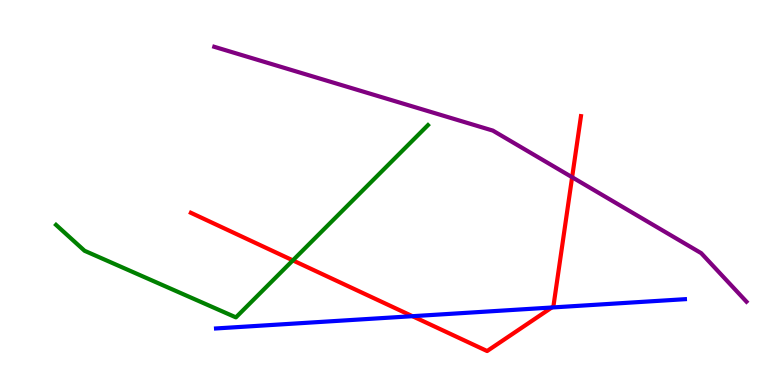[{'lines': ['blue', 'red'], 'intersections': [{'x': 5.32, 'y': 1.79}, {'x': 7.12, 'y': 2.01}]}, {'lines': ['green', 'red'], 'intersections': [{'x': 3.78, 'y': 3.24}]}, {'lines': ['purple', 'red'], 'intersections': [{'x': 7.38, 'y': 5.4}]}, {'lines': ['blue', 'green'], 'intersections': []}, {'lines': ['blue', 'purple'], 'intersections': []}, {'lines': ['green', 'purple'], 'intersections': []}]